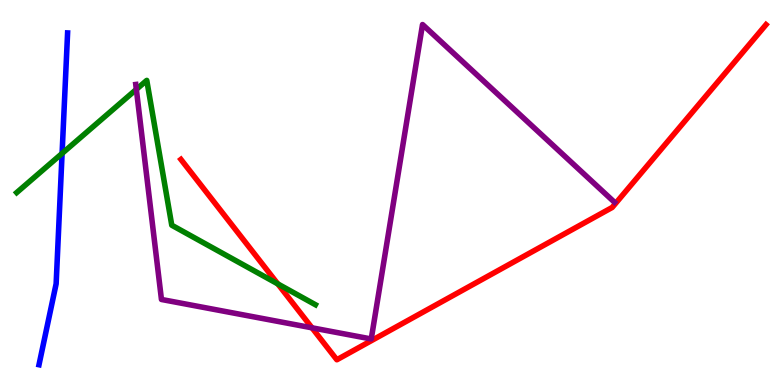[{'lines': ['blue', 'red'], 'intersections': []}, {'lines': ['green', 'red'], 'intersections': [{'x': 3.58, 'y': 2.63}]}, {'lines': ['purple', 'red'], 'intersections': [{'x': 4.03, 'y': 1.49}]}, {'lines': ['blue', 'green'], 'intersections': [{'x': 0.801, 'y': 6.01}]}, {'lines': ['blue', 'purple'], 'intersections': []}, {'lines': ['green', 'purple'], 'intersections': [{'x': 1.76, 'y': 7.68}]}]